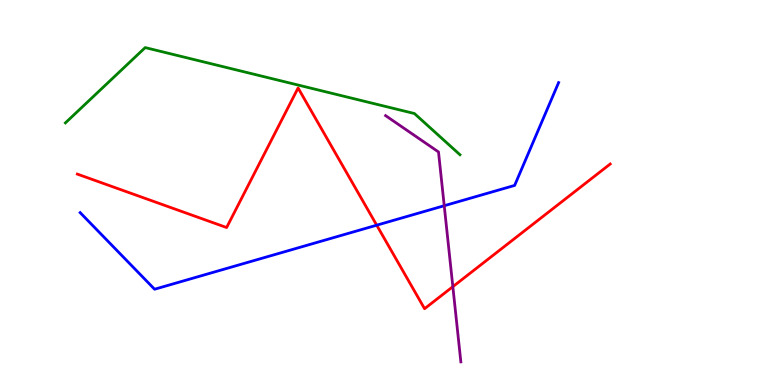[{'lines': ['blue', 'red'], 'intersections': [{'x': 4.86, 'y': 4.15}]}, {'lines': ['green', 'red'], 'intersections': []}, {'lines': ['purple', 'red'], 'intersections': [{'x': 5.84, 'y': 2.55}]}, {'lines': ['blue', 'green'], 'intersections': []}, {'lines': ['blue', 'purple'], 'intersections': [{'x': 5.73, 'y': 4.66}]}, {'lines': ['green', 'purple'], 'intersections': []}]